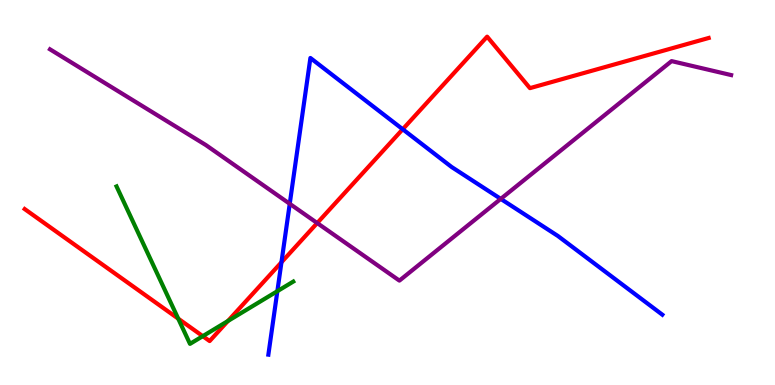[{'lines': ['blue', 'red'], 'intersections': [{'x': 3.63, 'y': 3.19}, {'x': 5.2, 'y': 6.64}]}, {'lines': ['green', 'red'], 'intersections': [{'x': 2.3, 'y': 1.72}, {'x': 2.62, 'y': 1.27}, {'x': 2.94, 'y': 1.66}]}, {'lines': ['purple', 'red'], 'intersections': [{'x': 4.09, 'y': 4.21}]}, {'lines': ['blue', 'green'], 'intersections': [{'x': 3.58, 'y': 2.44}]}, {'lines': ['blue', 'purple'], 'intersections': [{'x': 3.74, 'y': 4.71}, {'x': 6.46, 'y': 4.83}]}, {'lines': ['green', 'purple'], 'intersections': []}]